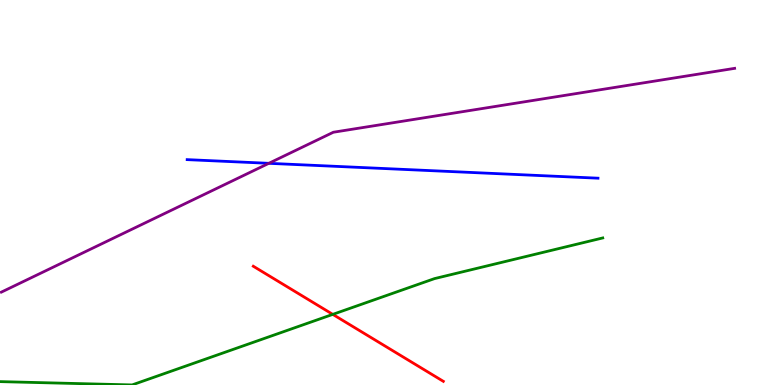[{'lines': ['blue', 'red'], 'intersections': []}, {'lines': ['green', 'red'], 'intersections': [{'x': 4.29, 'y': 1.83}]}, {'lines': ['purple', 'red'], 'intersections': []}, {'lines': ['blue', 'green'], 'intersections': []}, {'lines': ['blue', 'purple'], 'intersections': [{'x': 3.47, 'y': 5.76}]}, {'lines': ['green', 'purple'], 'intersections': []}]